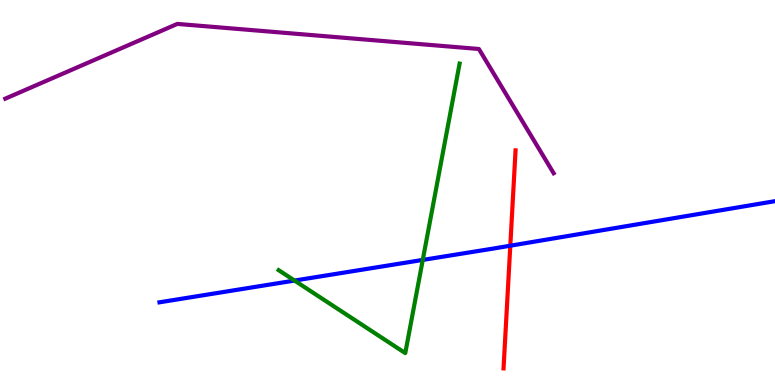[{'lines': ['blue', 'red'], 'intersections': [{'x': 6.58, 'y': 3.62}]}, {'lines': ['green', 'red'], 'intersections': []}, {'lines': ['purple', 'red'], 'intersections': []}, {'lines': ['blue', 'green'], 'intersections': [{'x': 3.8, 'y': 2.71}, {'x': 5.46, 'y': 3.25}]}, {'lines': ['blue', 'purple'], 'intersections': []}, {'lines': ['green', 'purple'], 'intersections': []}]